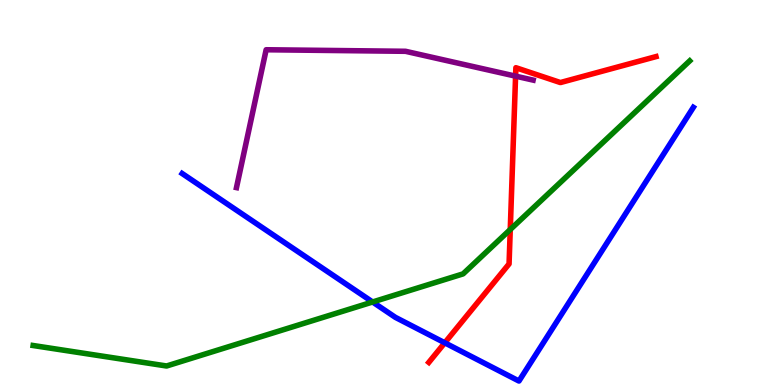[{'lines': ['blue', 'red'], 'intersections': [{'x': 5.74, 'y': 1.1}]}, {'lines': ['green', 'red'], 'intersections': [{'x': 6.58, 'y': 4.04}]}, {'lines': ['purple', 'red'], 'intersections': [{'x': 6.65, 'y': 8.02}]}, {'lines': ['blue', 'green'], 'intersections': [{'x': 4.81, 'y': 2.16}]}, {'lines': ['blue', 'purple'], 'intersections': []}, {'lines': ['green', 'purple'], 'intersections': []}]